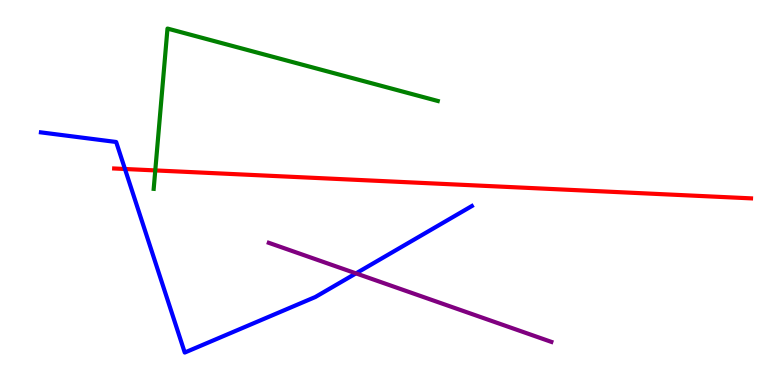[{'lines': ['blue', 'red'], 'intersections': [{'x': 1.61, 'y': 5.61}]}, {'lines': ['green', 'red'], 'intersections': [{'x': 2.0, 'y': 5.57}]}, {'lines': ['purple', 'red'], 'intersections': []}, {'lines': ['blue', 'green'], 'intersections': []}, {'lines': ['blue', 'purple'], 'intersections': [{'x': 4.59, 'y': 2.9}]}, {'lines': ['green', 'purple'], 'intersections': []}]